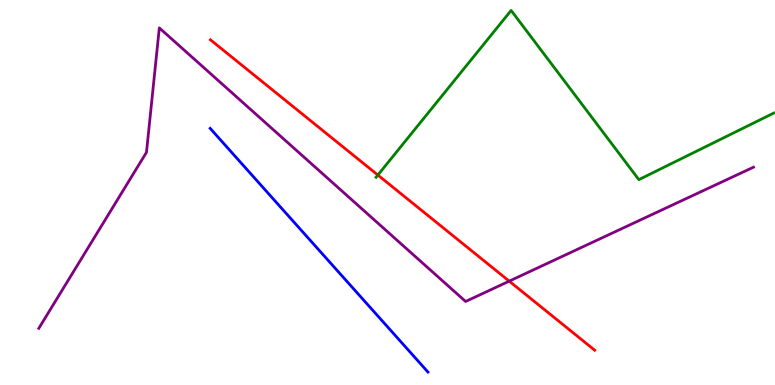[{'lines': ['blue', 'red'], 'intersections': []}, {'lines': ['green', 'red'], 'intersections': [{'x': 4.88, 'y': 5.45}]}, {'lines': ['purple', 'red'], 'intersections': [{'x': 6.57, 'y': 2.7}]}, {'lines': ['blue', 'green'], 'intersections': []}, {'lines': ['blue', 'purple'], 'intersections': []}, {'lines': ['green', 'purple'], 'intersections': []}]